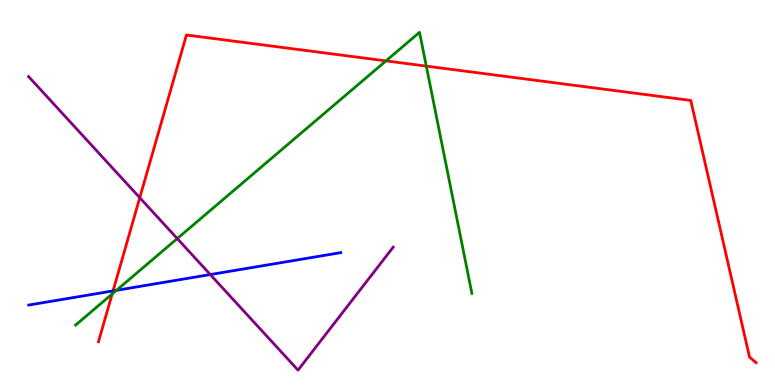[{'lines': ['blue', 'red'], 'intersections': [{'x': 1.46, 'y': 2.44}]}, {'lines': ['green', 'red'], 'intersections': [{'x': 1.45, 'y': 2.36}, {'x': 4.98, 'y': 8.42}, {'x': 5.5, 'y': 8.28}]}, {'lines': ['purple', 'red'], 'intersections': [{'x': 1.8, 'y': 4.86}]}, {'lines': ['blue', 'green'], 'intersections': [{'x': 1.5, 'y': 2.46}]}, {'lines': ['blue', 'purple'], 'intersections': [{'x': 2.71, 'y': 2.87}]}, {'lines': ['green', 'purple'], 'intersections': [{'x': 2.29, 'y': 3.8}]}]